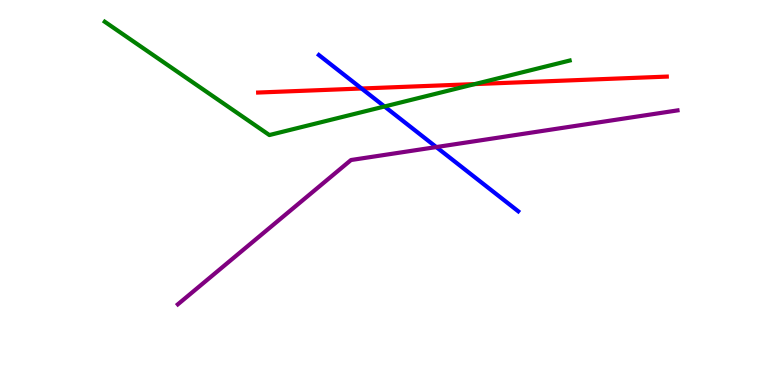[{'lines': ['blue', 'red'], 'intersections': [{'x': 4.67, 'y': 7.7}]}, {'lines': ['green', 'red'], 'intersections': [{'x': 6.13, 'y': 7.82}]}, {'lines': ['purple', 'red'], 'intersections': []}, {'lines': ['blue', 'green'], 'intersections': [{'x': 4.96, 'y': 7.23}]}, {'lines': ['blue', 'purple'], 'intersections': [{'x': 5.63, 'y': 6.18}]}, {'lines': ['green', 'purple'], 'intersections': []}]